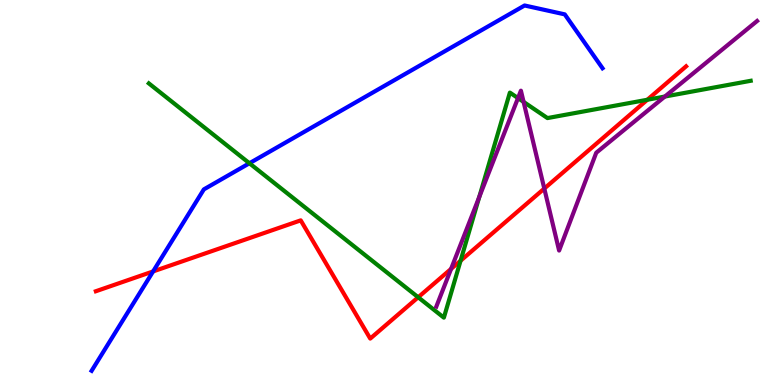[{'lines': ['blue', 'red'], 'intersections': [{'x': 1.98, 'y': 2.95}]}, {'lines': ['green', 'red'], 'intersections': [{'x': 5.4, 'y': 2.28}, {'x': 5.94, 'y': 3.23}, {'x': 8.35, 'y': 7.41}]}, {'lines': ['purple', 'red'], 'intersections': [{'x': 5.82, 'y': 3.02}, {'x': 7.02, 'y': 5.1}]}, {'lines': ['blue', 'green'], 'intersections': [{'x': 3.22, 'y': 5.76}]}, {'lines': ['blue', 'purple'], 'intersections': []}, {'lines': ['green', 'purple'], 'intersections': [{'x': 6.18, 'y': 4.88}, {'x': 6.68, 'y': 7.45}, {'x': 6.76, 'y': 7.35}, {'x': 8.58, 'y': 7.49}]}]